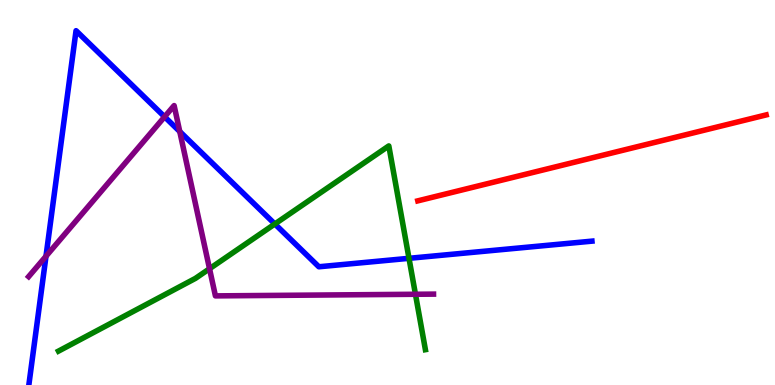[{'lines': ['blue', 'red'], 'intersections': []}, {'lines': ['green', 'red'], 'intersections': []}, {'lines': ['purple', 'red'], 'intersections': []}, {'lines': ['blue', 'green'], 'intersections': [{'x': 3.55, 'y': 4.18}, {'x': 5.28, 'y': 3.29}]}, {'lines': ['blue', 'purple'], 'intersections': [{'x': 0.594, 'y': 3.34}, {'x': 2.12, 'y': 6.97}, {'x': 2.32, 'y': 6.58}]}, {'lines': ['green', 'purple'], 'intersections': [{'x': 2.7, 'y': 3.02}, {'x': 5.36, 'y': 2.36}]}]